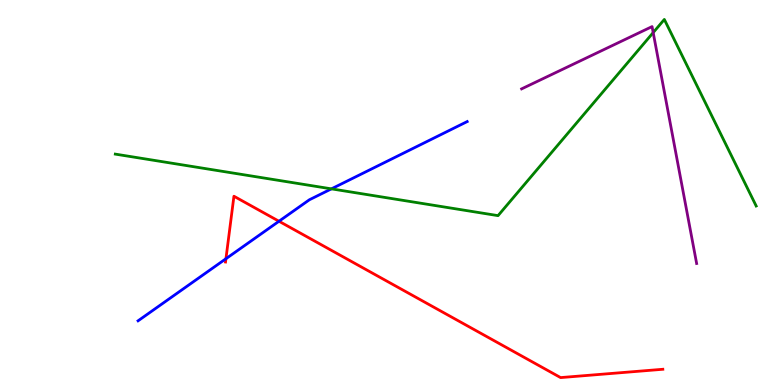[{'lines': ['blue', 'red'], 'intersections': [{'x': 2.92, 'y': 3.28}, {'x': 3.6, 'y': 4.25}]}, {'lines': ['green', 'red'], 'intersections': []}, {'lines': ['purple', 'red'], 'intersections': []}, {'lines': ['blue', 'green'], 'intersections': [{'x': 4.28, 'y': 5.09}]}, {'lines': ['blue', 'purple'], 'intersections': []}, {'lines': ['green', 'purple'], 'intersections': [{'x': 8.43, 'y': 9.15}]}]